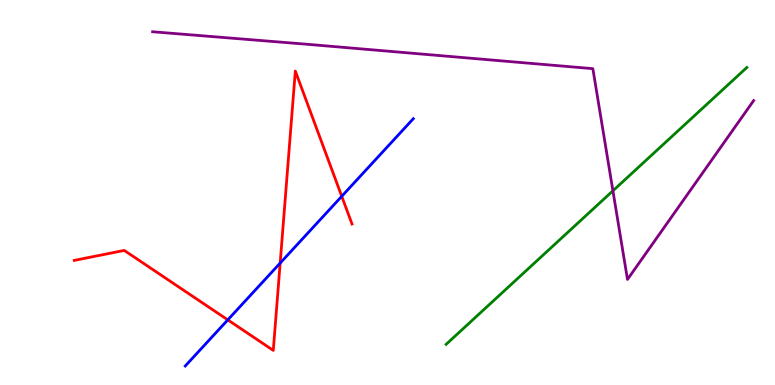[{'lines': ['blue', 'red'], 'intersections': [{'x': 2.94, 'y': 1.69}, {'x': 3.62, 'y': 3.17}, {'x': 4.41, 'y': 4.9}]}, {'lines': ['green', 'red'], 'intersections': []}, {'lines': ['purple', 'red'], 'intersections': []}, {'lines': ['blue', 'green'], 'intersections': []}, {'lines': ['blue', 'purple'], 'intersections': []}, {'lines': ['green', 'purple'], 'intersections': [{'x': 7.91, 'y': 5.04}]}]